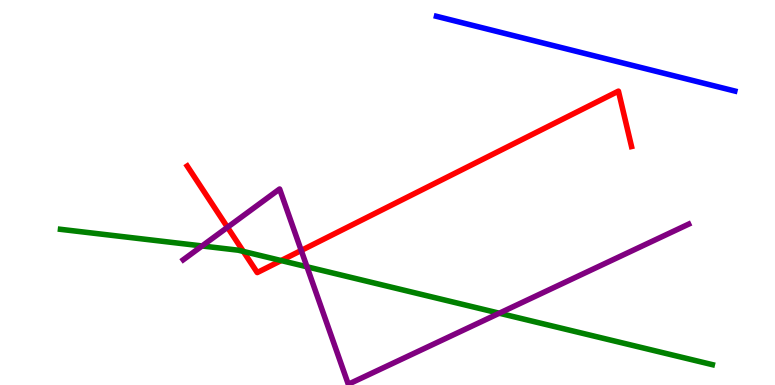[{'lines': ['blue', 'red'], 'intersections': []}, {'lines': ['green', 'red'], 'intersections': [{'x': 3.14, 'y': 3.47}, {'x': 3.63, 'y': 3.23}]}, {'lines': ['purple', 'red'], 'intersections': [{'x': 2.94, 'y': 4.1}, {'x': 3.89, 'y': 3.49}]}, {'lines': ['blue', 'green'], 'intersections': []}, {'lines': ['blue', 'purple'], 'intersections': []}, {'lines': ['green', 'purple'], 'intersections': [{'x': 2.61, 'y': 3.61}, {'x': 3.96, 'y': 3.07}, {'x': 6.44, 'y': 1.86}]}]